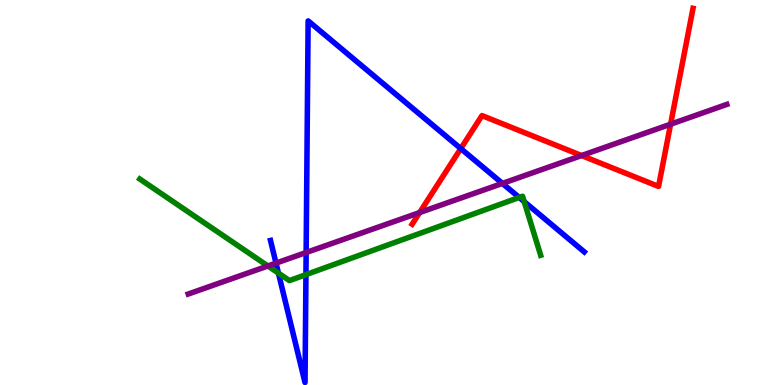[{'lines': ['blue', 'red'], 'intersections': [{'x': 5.95, 'y': 6.14}]}, {'lines': ['green', 'red'], 'intersections': []}, {'lines': ['purple', 'red'], 'intersections': [{'x': 5.41, 'y': 4.48}, {'x': 7.5, 'y': 5.96}, {'x': 8.65, 'y': 6.77}]}, {'lines': ['blue', 'green'], 'intersections': [{'x': 3.59, 'y': 2.91}, {'x': 3.95, 'y': 2.87}, {'x': 6.7, 'y': 4.87}, {'x': 6.76, 'y': 4.76}]}, {'lines': ['blue', 'purple'], 'intersections': [{'x': 3.56, 'y': 3.17}, {'x': 3.95, 'y': 3.44}, {'x': 6.48, 'y': 5.24}]}, {'lines': ['green', 'purple'], 'intersections': [{'x': 3.46, 'y': 3.09}]}]